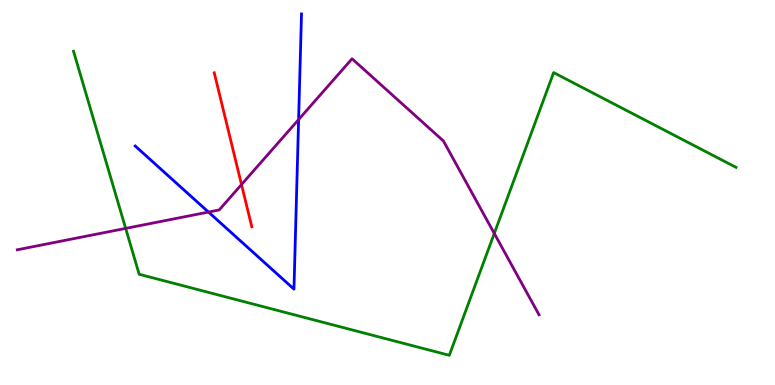[{'lines': ['blue', 'red'], 'intersections': []}, {'lines': ['green', 'red'], 'intersections': []}, {'lines': ['purple', 'red'], 'intersections': [{'x': 3.12, 'y': 5.21}]}, {'lines': ['blue', 'green'], 'intersections': []}, {'lines': ['blue', 'purple'], 'intersections': [{'x': 2.69, 'y': 4.49}, {'x': 3.85, 'y': 6.89}]}, {'lines': ['green', 'purple'], 'intersections': [{'x': 1.62, 'y': 4.07}, {'x': 6.38, 'y': 3.94}]}]